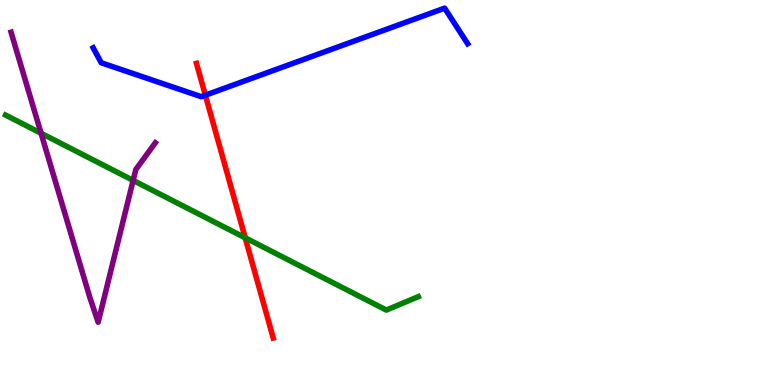[{'lines': ['blue', 'red'], 'intersections': [{'x': 2.65, 'y': 7.53}]}, {'lines': ['green', 'red'], 'intersections': [{'x': 3.16, 'y': 3.82}]}, {'lines': ['purple', 'red'], 'intersections': []}, {'lines': ['blue', 'green'], 'intersections': []}, {'lines': ['blue', 'purple'], 'intersections': []}, {'lines': ['green', 'purple'], 'intersections': [{'x': 0.53, 'y': 6.54}, {'x': 1.72, 'y': 5.31}]}]